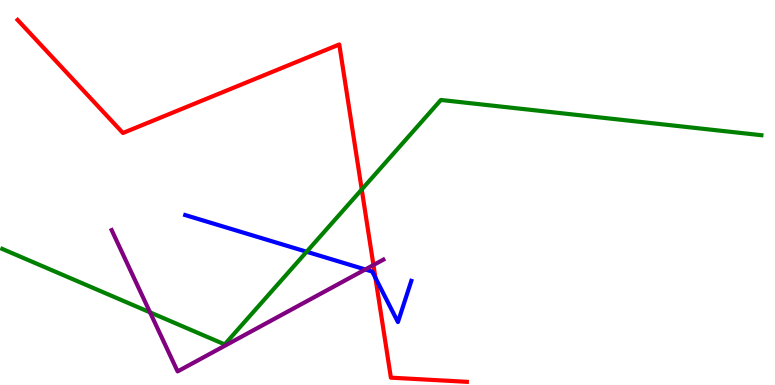[{'lines': ['blue', 'red'], 'intersections': [{'x': 4.84, 'y': 2.78}]}, {'lines': ['green', 'red'], 'intersections': [{'x': 4.67, 'y': 5.08}]}, {'lines': ['purple', 'red'], 'intersections': [{'x': 4.82, 'y': 3.12}]}, {'lines': ['blue', 'green'], 'intersections': [{'x': 3.96, 'y': 3.46}]}, {'lines': ['blue', 'purple'], 'intersections': [{'x': 4.71, 'y': 3.0}]}, {'lines': ['green', 'purple'], 'intersections': [{'x': 1.94, 'y': 1.89}]}]